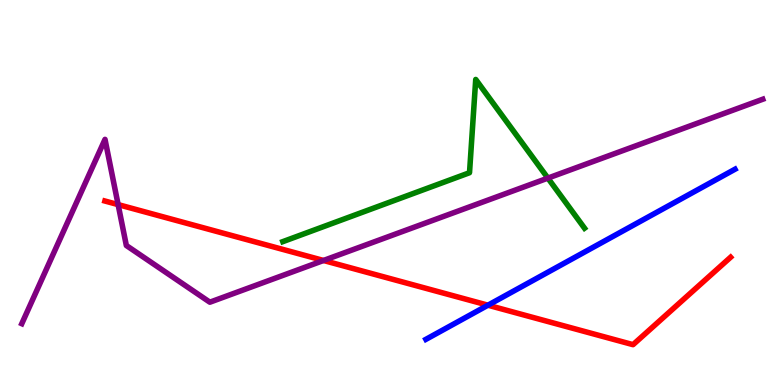[{'lines': ['blue', 'red'], 'intersections': [{'x': 6.3, 'y': 2.07}]}, {'lines': ['green', 'red'], 'intersections': []}, {'lines': ['purple', 'red'], 'intersections': [{'x': 1.52, 'y': 4.69}, {'x': 4.17, 'y': 3.23}]}, {'lines': ['blue', 'green'], 'intersections': []}, {'lines': ['blue', 'purple'], 'intersections': []}, {'lines': ['green', 'purple'], 'intersections': [{'x': 7.07, 'y': 5.37}]}]